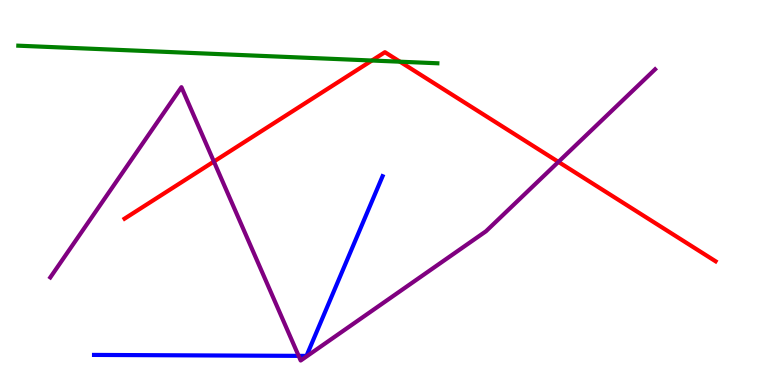[{'lines': ['blue', 'red'], 'intersections': []}, {'lines': ['green', 'red'], 'intersections': [{'x': 4.8, 'y': 8.43}, {'x': 5.16, 'y': 8.4}]}, {'lines': ['purple', 'red'], 'intersections': [{'x': 2.76, 'y': 5.8}, {'x': 7.21, 'y': 5.79}]}, {'lines': ['blue', 'green'], 'intersections': []}, {'lines': ['blue', 'purple'], 'intersections': [{'x': 3.85, 'y': 0.757}]}, {'lines': ['green', 'purple'], 'intersections': []}]